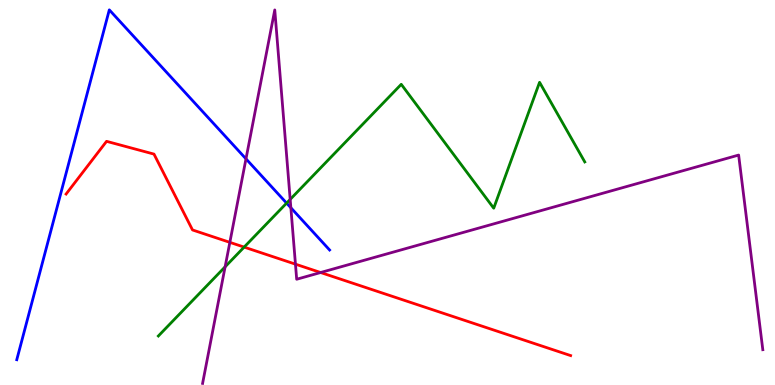[{'lines': ['blue', 'red'], 'intersections': []}, {'lines': ['green', 'red'], 'intersections': [{'x': 3.15, 'y': 3.58}]}, {'lines': ['purple', 'red'], 'intersections': [{'x': 2.97, 'y': 3.7}, {'x': 3.81, 'y': 3.14}, {'x': 4.14, 'y': 2.92}]}, {'lines': ['blue', 'green'], 'intersections': [{'x': 3.7, 'y': 4.72}]}, {'lines': ['blue', 'purple'], 'intersections': [{'x': 3.17, 'y': 5.87}, {'x': 3.75, 'y': 4.6}]}, {'lines': ['green', 'purple'], 'intersections': [{'x': 2.9, 'y': 3.07}, {'x': 3.74, 'y': 4.82}]}]